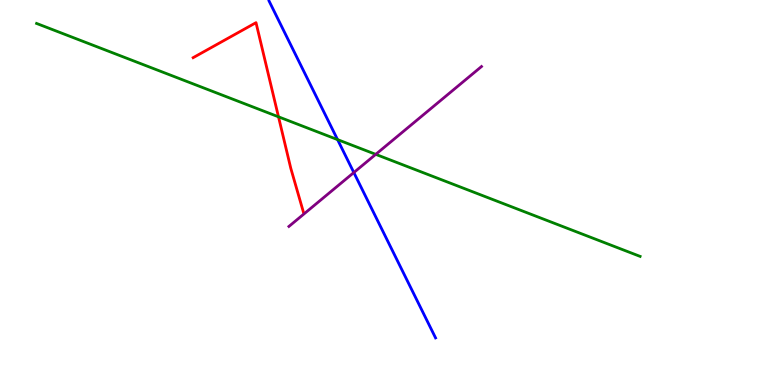[{'lines': ['blue', 'red'], 'intersections': []}, {'lines': ['green', 'red'], 'intersections': [{'x': 3.59, 'y': 6.97}]}, {'lines': ['purple', 'red'], 'intersections': []}, {'lines': ['blue', 'green'], 'intersections': [{'x': 4.36, 'y': 6.37}]}, {'lines': ['blue', 'purple'], 'intersections': [{'x': 4.57, 'y': 5.52}]}, {'lines': ['green', 'purple'], 'intersections': [{'x': 4.85, 'y': 5.99}]}]